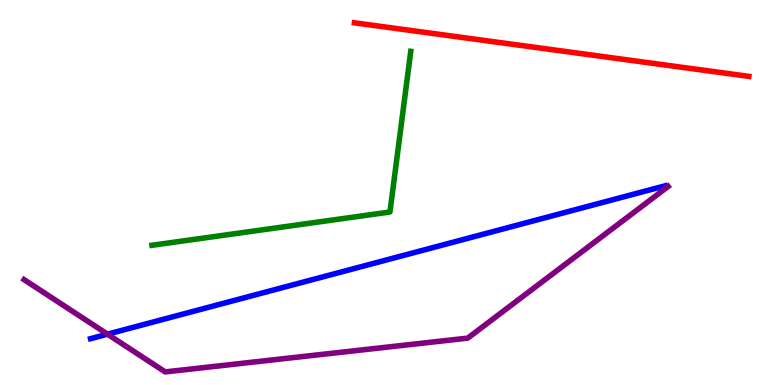[{'lines': ['blue', 'red'], 'intersections': []}, {'lines': ['green', 'red'], 'intersections': []}, {'lines': ['purple', 'red'], 'intersections': []}, {'lines': ['blue', 'green'], 'intersections': []}, {'lines': ['blue', 'purple'], 'intersections': [{'x': 1.39, 'y': 1.32}]}, {'lines': ['green', 'purple'], 'intersections': []}]